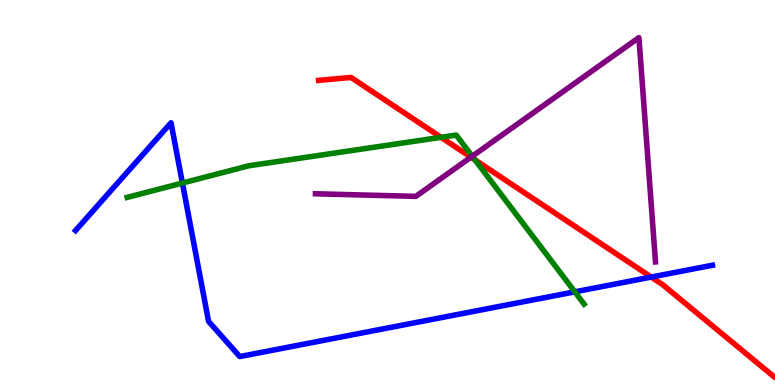[{'lines': ['blue', 'red'], 'intersections': [{'x': 8.4, 'y': 2.8}]}, {'lines': ['green', 'red'], 'intersections': [{'x': 5.69, 'y': 6.43}, {'x': 6.13, 'y': 5.85}]}, {'lines': ['purple', 'red'], 'intersections': [{'x': 6.08, 'y': 5.92}]}, {'lines': ['blue', 'green'], 'intersections': [{'x': 2.35, 'y': 5.25}, {'x': 7.42, 'y': 2.42}]}, {'lines': ['blue', 'purple'], 'intersections': []}, {'lines': ['green', 'purple'], 'intersections': [{'x': 6.09, 'y': 5.94}]}]